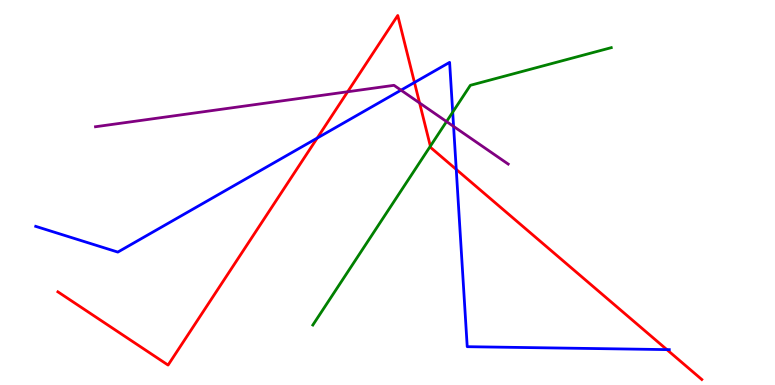[{'lines': ['blue', 'red'], 'intersections': [{'x': 4.09, 'y': 6.41}, {'x': 5.35, 'y': 7.86}, {'x': 5.89, 'y': 5.6}, {'x': 8.6, 'y': 0.919}]}, {'lines': ['green', 'red'], 'intersections': [{'x': 5.55, 'y': 6.2}]}, {'lines': ['purple', 'red'], 'intersections': [{'x': 4.49, 'y': 7.62}, {'x': 5.41, 'y': 7.33}]}, {'lines': ['blue', 'green'], 'intersections': [{'x': 5.84, 'y': 7.09}]}, {'lines': ['blue', 'purple'], 'intersections': [{'x': 5.17, 'y': 7.66}, {'x': 5.85, 'y': 6.72}]}, {'lines': ['green', 'purple'], 'intersections': [{'x': 5.76, 'y': 6.84}]}]